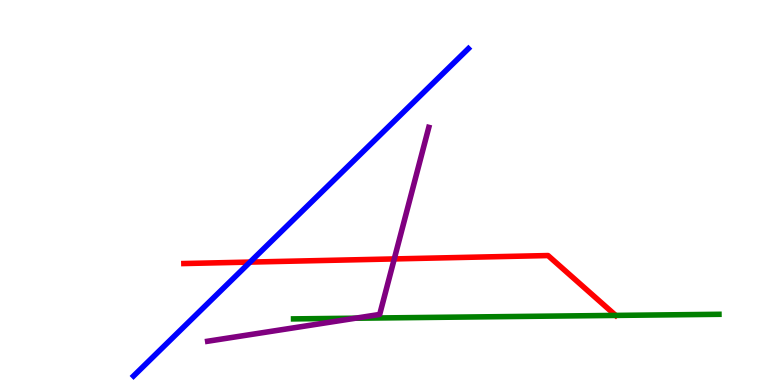[{'lines': ['blue', 'red'], 'intersections': [{'x': 3.23, 'y': 3.19}]}, {'lines': ['green', 'red'], 'intersections': [{'x': 7.94, 'y': 1.81}]}, {'lines': ['purple', 'red'], 'intersections': [{'x': 5.09, 'y': 3.27}]}, {'lines': ['blue', 'green'], 'intersections': []}, {'lines': ['blue', 'purple'], 'intersections': []}, {'lines': ['green', 'purple'], 'intersections': [{'x': 4.59, 'y': 1.73}]}]